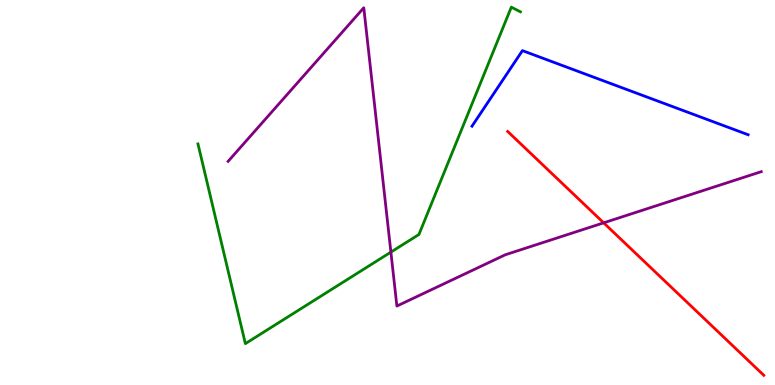[{'lines': ['blue', 'red'], 'intersections': []}, {'lines': ['green', 'red'], 'intersections': []}, {'lines': ['purple', 'red'], 'intersections': [{'x': 7.79, 'y': 4.21}]}, {'lines': ['blue', 'green'], 'intersections': []}, {'lines': ['blue', 'purple'], 'intersections': []}, {'lines': ['green', 'purple'], 'intersections': [{'x': 5.04, 'y': 3.45}]}]